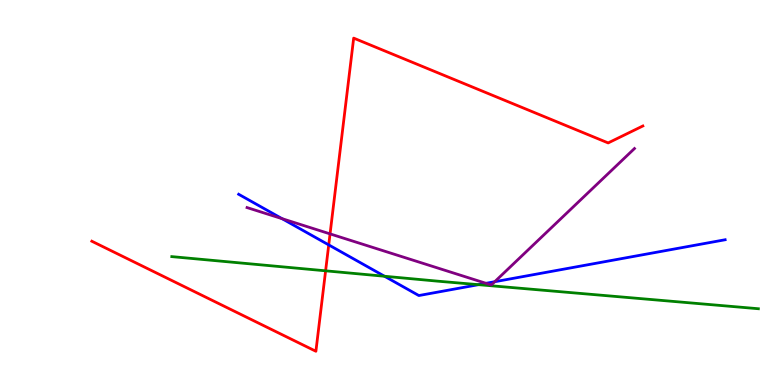[{'lines': ['blue', 'red'], 'intersections': [{'x': 4.24, 'y': 3.64}]}, {'lines': ['green', 'red'], 'intersections': [{'x': 4.2, 'y': 2.97}]}, {'lines': ['purple', 'red'], 'intersections': [{'x': 4.26, 'y': 3.93}]}, {'lines': ['blue', 'green'], 'intersections': [{'x': 4.96, 'y': 2.82}, {'x': 6.17, 'y': 2.61}]}, {'lines': ['blue', 'purple'], 'intersections': [{'x': 3.64, 'y': 4.32}, {'x': 6.27, 'y': 2.64}, {'x': 6.38, 'y': 2.68}]}, {'lines': ['green', 'purple'], 'intersections': []}]